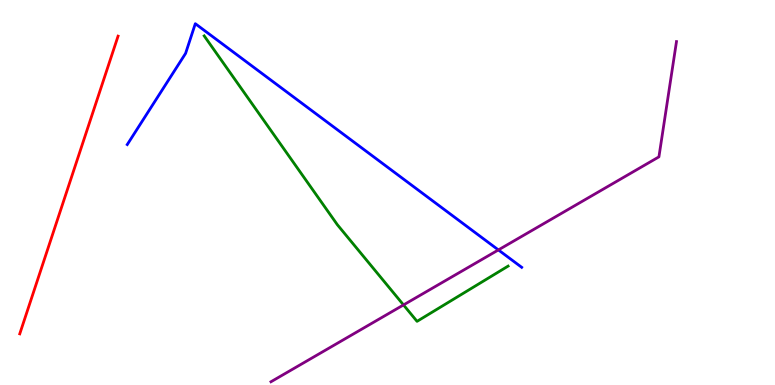[{'lines': ['blue', 'red'], 'intersections': []}, {'lines': ['green', 'red'], 'intersections': []}, {'lines': ['purple', 'red'], 'intersections': []}, {'lines': ['blue', 'green'], 'intersections': []}, {'lines': ['blue', 'purple'], 'intersections': [{'x': 6.43, 'y': 3.51}]}, {'lines': ['green', 'purple'], 'intersections': [{'x': 5.21, 'y': 2.08}]}]